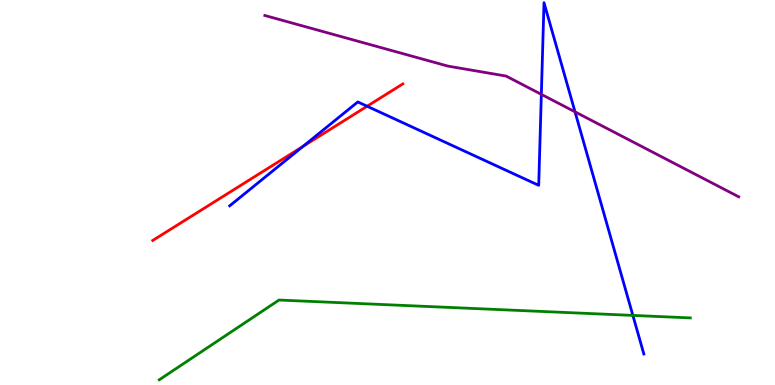[{'lines': ['blue', 'red'], 'intersections': [{'x': 3.91, 'y': 6.2}, {'x': 4.74, 'y': 7.24}]}, {'lines': ['green', 'red'], 'intersections': []}, {'lines': ['purple', 'red'], 'intersections': []}, {'lines': ['blue', 'green'], 'intersections': [{'x': 8.17, 'y': 1.81}]}, {'lines': ['blue', 'purple'], 'intersections': [{'x': 6.99, 'y': 7.55}, {'x': 7.42, 'y': 7.09}]}, {'lines': ['green', 'purple'], 'intersections': []}]